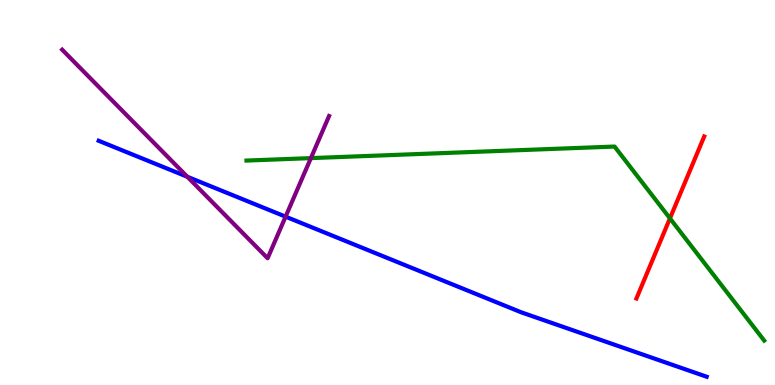[{'lines': ['blue', 'red'], 'intersections': []}, {'lines': ['green', 'red'], 'intersections': [{'x': 8.64, 'y': 4.33}]}, {'lines': ['purple', 'red'], 'intersections': []}, {'lines': ['blue', 'green'], 'intersections': []}, {'lines': ['blue', 'purple'], 'intersections': [{'x': 2.42, 'y': 5.41}, {'x': 3.69, 'y': 4.37}]}, {'lines': ['green', 'purple'], 'intersections': [{'x': 4.01, 'y': 5.89}]}]